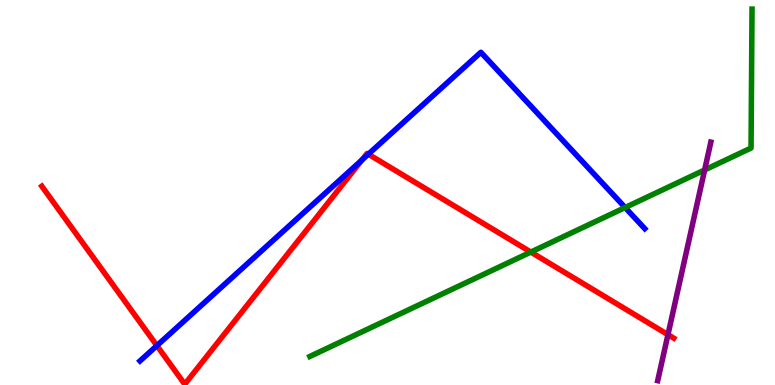[{'lines': ['blue', 'red'], 'intersections': [{'x': 2.02, 'y': 1.02}, {'x': 4.67, 'y': 5.84}, {'x': 4.75, 'y': 5.99}]}, {'lines': ['green', 'red'], 'intersections': [{'x': 6.85, 'y': 3.45}]}, {'lines': ['purple', 'red'], 'intersections': [{'x': 8.62, 'y': 1.31}]}, {'lines': ['blue', 'green'], 'intersections': [{'x': 8.07, 'y': 4.61}]}, {'lines': ['blue', 'purple'], 'intersections': []}, {'lines': ['green', 'purple'], 'intersections': [{'x': 9.09, 'y': 5.59}]}]